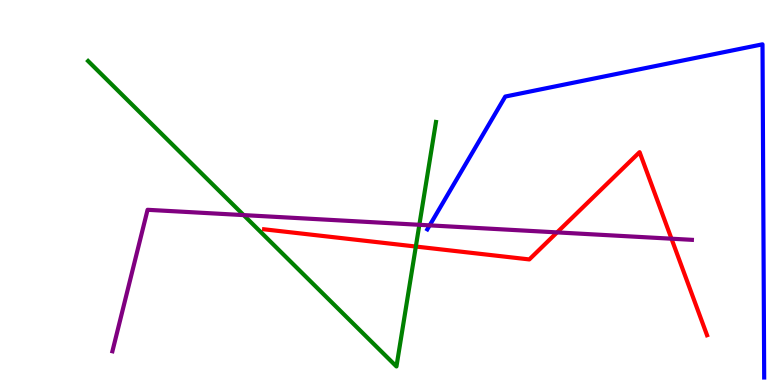[{'lines': ['blue', 'red'], 'intersections': []}, {'lines': ['green', 'red'], 'intersections': [{'x': 5.37, 'y': 3.6}]}, {'lines': ['purple', 'red'], 'intersections': [{'x': 7.19, 'y': 3.96}, {'x': 8.66, 'y': 3.8}]}, {'lines': ['blue', 'green'], 'intersections': []}, {'lines': ['blue', 'purple'], 'intersections': [{'x': 5.54, 'y': 4.15}]}, {'lines': ['green', 'purple'], 'intersections': [{'x': 3.14, 'y': 4.41}, {'x': 5.41, 'y': 4.16}]}]